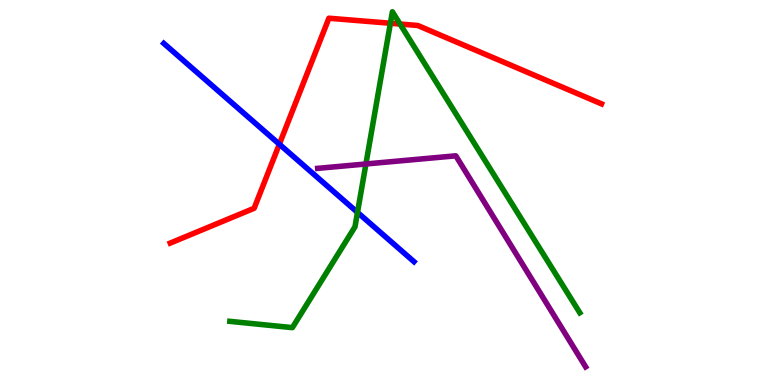[{'lines': ['blue', 'red'], 'intersections': [{'x': 3.6, 'y': 6.25}]}, {'lines': ['green', 'red'], 'intersections': [{'x': 5.04, 'y': 9.4}, {'x': 5.16, 'y': 9.38}]}, {'lines': ['purple', 'red'], 'intersections': []}, {'lines': ['blue', 'green'], 'intersections': [{'x': 4.61, 'y': 4.48}]}, {'lines': ['blue', 'purple'], 'intersections': []}, {'lines': ['green', 'purple'], 'intersections': [{'x': 4.72, 'y': 5.74}]}]